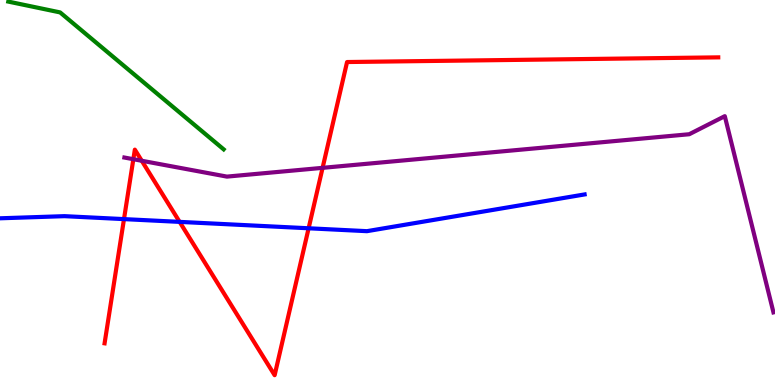[{'lines': ['blue', 'red'], 'intersections': [{'x': 1.6, 'y': 4.31}, {'x': 2.32, 'y': 4.24}, {'x': 3.98, 'y': 4.07}]}, {'lines': ['green', 'red'], 'intersections': []}, {'lines': ['purple', 'red'], 'intersections': [{'x': 1.72, 'y': 5.86}, {'x': 1.83, 'y': 5.82}, {'x': 4.16, 'y': 5.64}]}, {'lines': ['blue', 'green'], 'intersections': []}, {'lines': ['blue', 'purple'], 'intersections': []}, {'lines': ['green', 'purple'], 'intersections': []}]